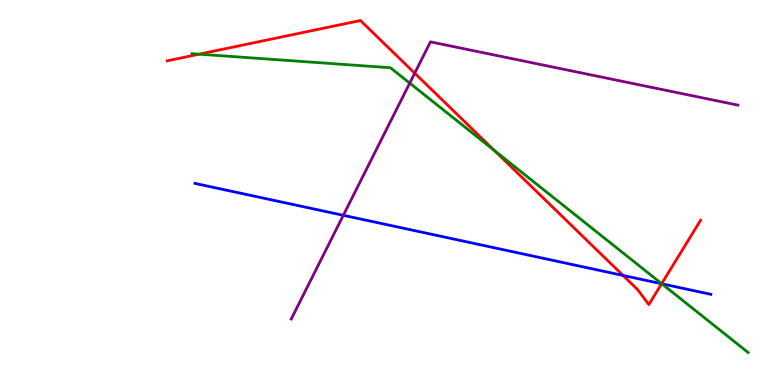[{'lines': ['blue', 'red'], 'intersections': [{'x': 8.04, 'y': 2.85}, {'x': 8.54, 'y': 2.63}]}, {'lines': ['green', 'red'], 'intersections': [{'x': 2.57, 'y': 8.59}, {'x': 6.38, 'y': 6.09}, {'x': 8.54, 'y': 2.63}]}, {'lines': ['purple', 'red'], 'intersections': [{'x': 5.35, 'y': 8.1}]}, {'lines': ['blue', 'green'], 'intersections': [{'x': 8.54, 'y': 2.63}]}, {'lines': ['blue', 'purple'], 'intersections': [{'x': 4.43, 'y': 4.41}]}, {'lines': ['green', 'purple'], 'intersections': [{'x': 5.29, 'y': 7.84}]}]